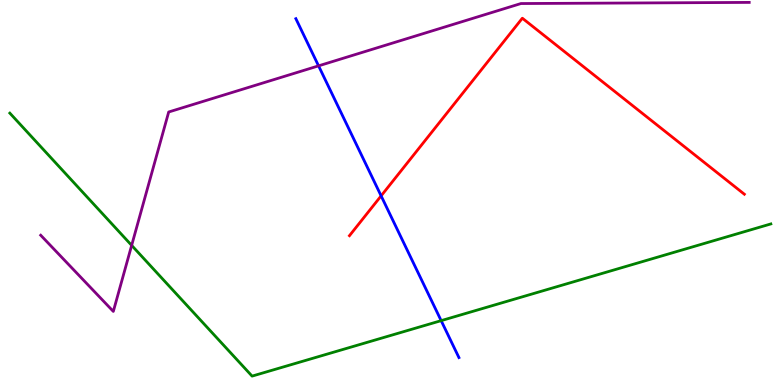[{'lines': ['blue', 'red'], 'intersections': [{'x': 4.92, 'y': 4.91}]}, {'lines': ['green', 'red'], 'intersections': []}, {'lines': ['purple', 'red'], 'intersections': []}, {'lines': ['blue', 'green'], 'intersections': [{'x': 5.69, 'y': 1.67}]}, {'lines': ['blue', 'purple'], 'intersections': [{'x': 4.11, 'y': 8.29}]}, {'lines': ['green', 'purple'], 'intersections': [{'x': 1.7, 'y': 3.63}]}]